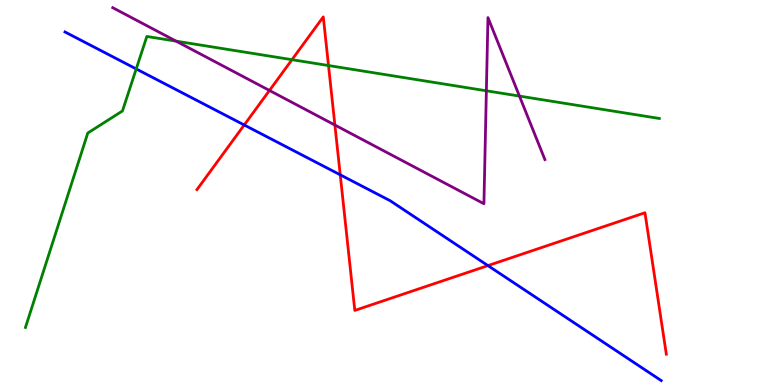[{'lines': ['blue', 'red'], 'intersections': [{'x': 3.15, 'y': 6.75}, {'x': 4.39, 'y': 5.46}, {'x': 6.3, 'y': 3.1}]}, {'lines': ['green', 'red'], 'intersections': [{'x': 3.77, 'y': 8.45}, {'x': 4.24, 'y': 8.3}]}, {'lines': ['purple', 'red'], 'intersections': [{'x': 3.48, 'y': 7.65}, {'x': 4.32, 'y': 6.75}]}, {'lines': ['blue', 'green'], 'intersections': [{'x': 1.76, 'y': 8.21}]}, {'lines': ['blue', 'purple'], 'intersections': []}, {'lines': ['green', 'purple'], 'intersections': [{'x': 2.27, 'y': 8.93}, {'x': 6.28, 'y': 7.64}, {'x': 6.7, 'y': 7.5}]}]